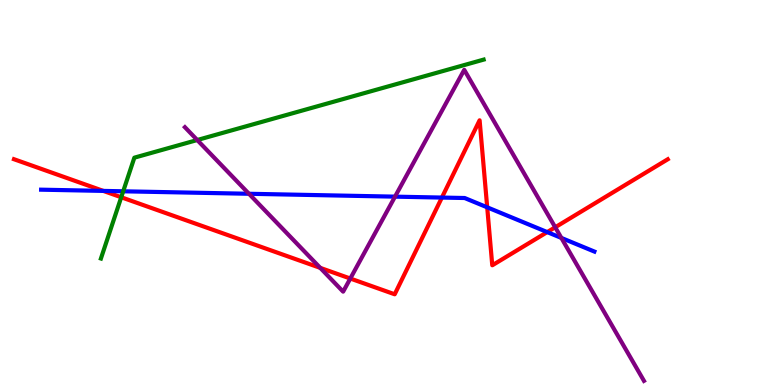[{'lines': ['blue', 'red'], 'intersections': [{'x': 1.33, 'y': 5.04}, {'x': 5.7, 'y': 4.87}, {'x': 6.29, 'y': 4.62}, {'x': 7.06, 'y': 3.97}]}, {'lines': ['green', 'red'], 'intersections': [{'x': 1.56, 'y': 4.88}]}, {'lines': ['purple', 'red'], 'intersections': [{'x': 4.13, 'y': 3.04}, {'x': 4.52, 'y': 2.77}, {'x': 7.16, 'y': 4.1}]}, {'lines': ['blue', 'green'], 'intersections': [{'x': 1.59, 'y': 5.03}]}, {'lines': ['blue', 'purple'], 'intersections': [{'x': 3.21, 'y': 4.97}, {'x': 5.1, 'y': 4.89}, {'x': 7.24, 'y': 3.82}]}, {'lines': ['green', 'purple'], 'intersections': [{'x': 2.55, 'y': 6.36}]}]